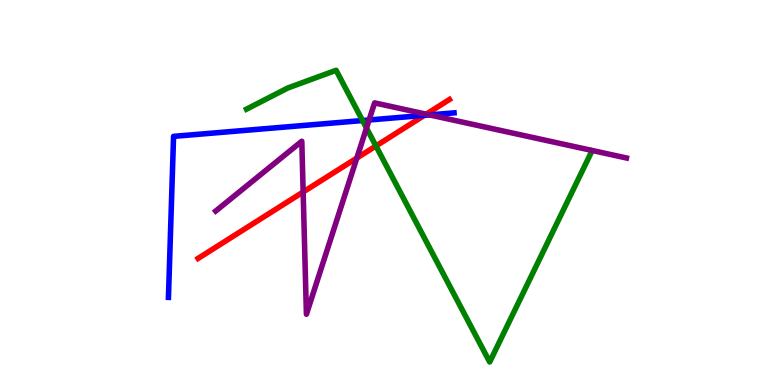[{'lines': ['blue', 'red'], 'intersections': [{'x': 5.48, 'y': 7.0}]}, {'lines': ['green', 'red'], 'intersections': [{'x': 4.85, 'y': 6.21}]}, {'lines': ['purple', 'red'], 'intersections': [{'x': 3.91, 'y': 5.01}, {'x': 4.6, 'y': 5.89}, {'x': 5.5, 'y': 7.03}]}, {'lines': ['blue', 'green'], 'intersections': [{'x': 4.68, 'y': 6.87}]}, {'lines': ['blue', 'purple'], 'intersections': [{'x': 4.76, 'y': 6.88}, {'x': 5.54, 'y': 7.02}]}, {'lines': ['green', 'purple'], 'intersections': [{'x': 4.73, 'y': 6.67}]}]